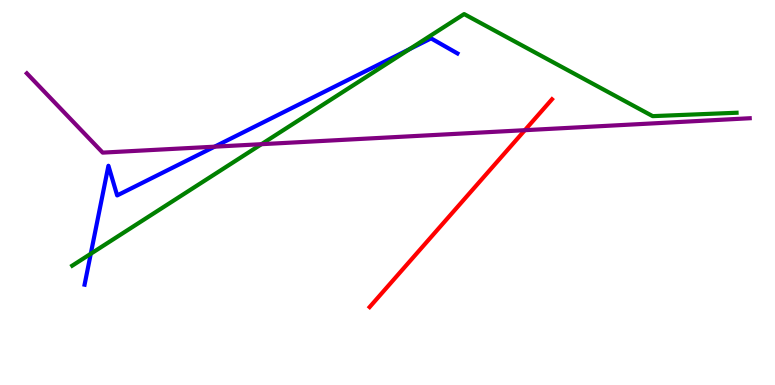[{'lines': ['blue', 'red'], 'intersections': []}, {'lines': ['green', 'red'], 'intersections': []}, {'lines': ['purple', 'red'], 'intersections': [{'x': 6.77, 'y': 6.62}]}, {'lines': ['blue', 'green'], 'intersections': [{'x': 1.17, 'y': 3.41}, {'x': 5.28, 'y': 8.72}]}, {'lines': ['blue', 'purple'], 'intersections': [{'x': 2.77, 'y': 6.19}]}, {'lines': ['green', 'purple'], 'intersections': [{'x': 3.37, 'y': 6.25}]}]